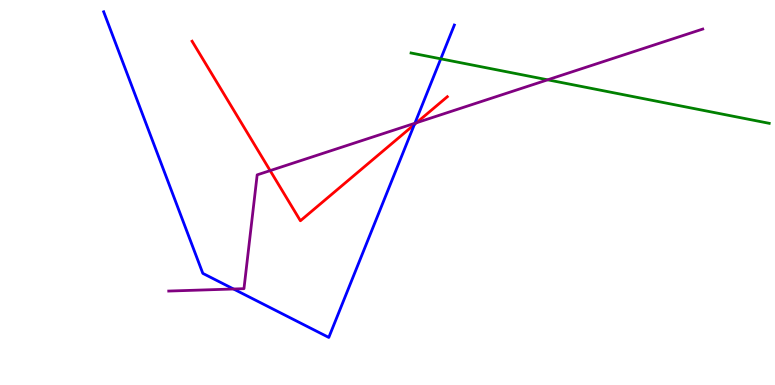[{'lines': ['blue', 'red'], 'intersections': [{'x': 5.35, 'y': 6.76}]}, {'lines': ['green', 'red'], 'intersections': []}, {'lines': ['purple', 'red'], 'intersections': [{'x': 3.49, 'y': 5.57}, {'x': 5.37, 'y': 6.81}]}, {'lines': ['blue', 'green'], 'intersections': [{'x': 5.69, 'y': 8.47}]}, {'lines': ['blue', 'purple'], 'intersections': [{'x': 3.01, 'y': 2.49}, {'x': 5.35, 'y': 6.8}]}, {'lines': ['green', 'purple'], 'intersections': [{'x': 7.07, 'y': 7.93}]}]